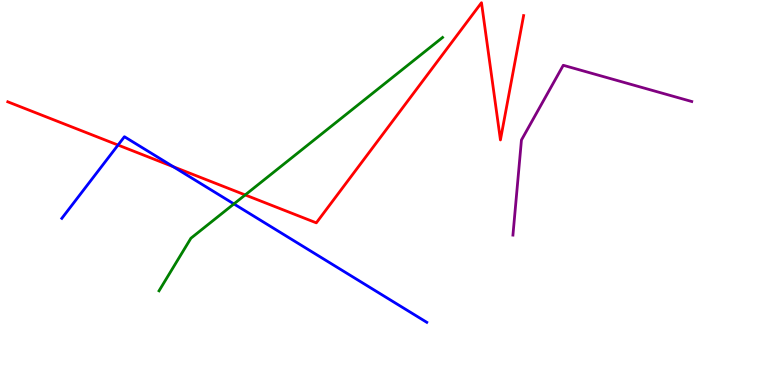[{'lines': ['blue', 'red'], 'intersections': [{'x': 1.52, 'y': 6.23}, {'x': 2.24, 'y': 5.67}]}, {'lines': ['green', 'red'], 'intersections': [{'x': 3.16, 'y': 4.94}]}, {'lines': ['purple', 'red'], 'intersections': []}, {'lines': ['blue', 'green'], 'intersections': [{'x': 3.02, 'y': 4.7}]}, {'lines': ['blue', 'purple'], 'intersections': []}, {'lines': ['green', 'purple'], 'intersections': []}]